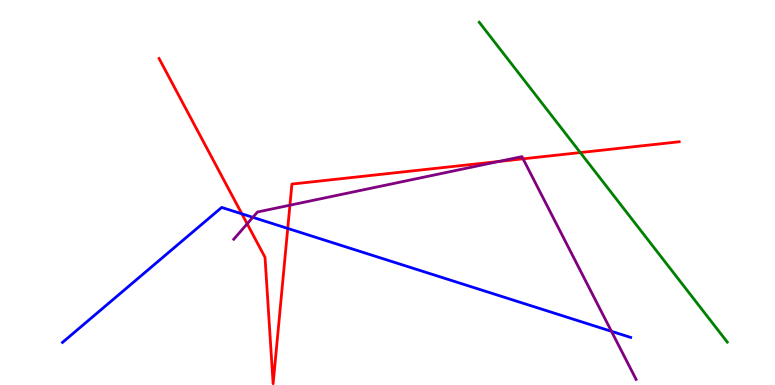[{'lines': ['blue', 'red'], 'intersections': [{'x': 3.12, 'y': 4.45}, {'x': 3.71, 'y': 4.07}]}, {'lines': ['green', 'red'], 'intersections': [{'x': 7.49, 'y': 6.04}]}, {'lines': ['purple', 'red'], 'intersections': [{'x': 3.19, 'y': 4.19}, {'x': 3.74, 'y': 4.67}, {'x': 6.43, 'y': 5.81}, {'x': 6.75, 'y': 5.87}]}, {'lines': ['blue', 'green'], 'intersections': []}, {'lines': ['blue', 'purple'], 'intersections': [{'x': 3.26, 'y': 4.36}, {'x': 7.89, 'y': 1.39}]}, {'lines': ['green', 'purple'], 'intersections': []}]